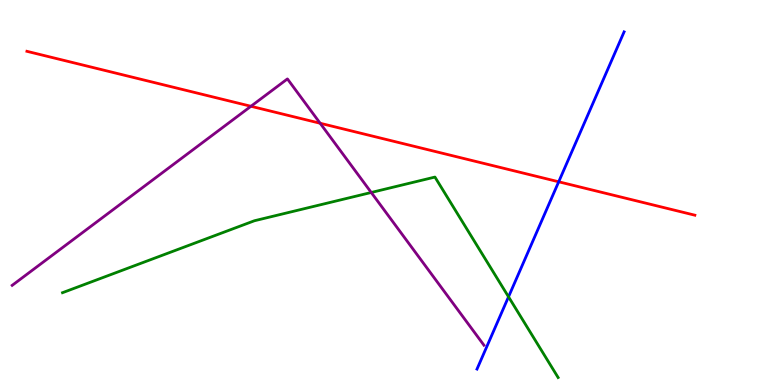[{'lines': ['blue', 'red'], 'intersections': [{'x': 7.21, 'y': 5.28}]}, {'lines': ['green', 'red'], 'intersections': []}, {'lines': ['purple', 'red'], 'intersections': [{'x': 3.24, 'y': 7.24}, {'x': 4.13, 'y': 6.8}]}, {'lines': ['blue', 'green'], 'intersections': [{'x': 6.56, 'y': 2.29}]}, {'lines': ['blue', 'purple'], 'intersections': []}, {'lines': ['green', 'purple'], 'intersections': [{'x': 4.79, 'y': 5.0}]}]